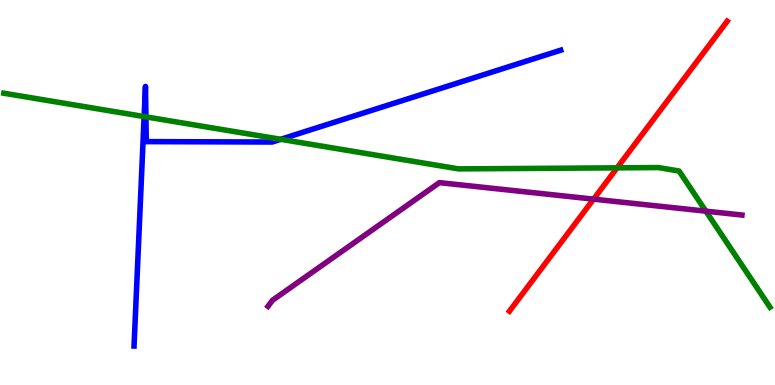[{'lines': ['blue', 'red'], 'intersections': []}, {'lines': ['green', 'red'], 'intersections': [{'x': 7.96, 'y': 5.64}]}, {'lines': ['purple', 'red'], 'intersections': [{'x': 7.66, 'y': 4.83}]}, {'lines': ['blue', 'green'], 'intersections': [{'x': 1.86, 'y': 6.97}, {'x': 1.88, 'y': 6.96}, {'x': 3.62, 'y': 6.38}]}, {'lines': ['blue', 'purple'], 'intersections': []}, {'lines': ['green', 'purple'], 'intersections': [{'x': 9.11, 'y': 4.52}]}]